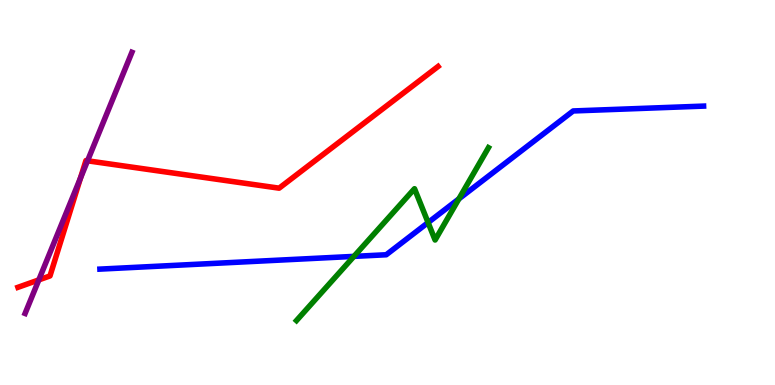[{'lines': ['blue', 'red'], 'intersections': []}, {'lines': ['green', 'red'], 'intersections': []}, {'lines': ['purple', 'red'], 'intersections': [{'x': 0.501, 'y': 2.73}, {'x': 1.04, 'y': 5.38}, {'x': 1.13, 'y': 5.82}]}, {'lines': ['blue', 'green'], 'intersections': [{'x': 4.57, 'y': 3.34}, {'x': 5.52, 'y': 4.22}, {'x': 5.92, 'y': 4.83}]}, {'lines': ['blue', 'purple'], 'intersections': []}, {'lines': ['green', 'purple'], 'intersections': []}]